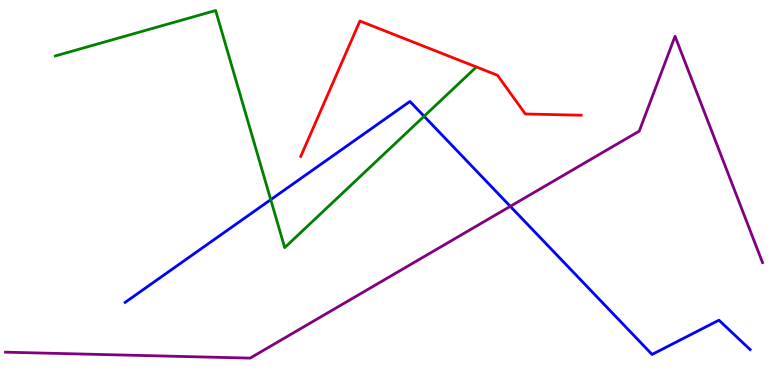[{'lines': ['blue', 'red'], 'intersections': []}, {'lines': ['green', 'red'], 'intersections': []}, {'lines': ['purple', 'red'], 'intersections': []}, {'lines': ['blue', 'green'], 'intersections': [{'x': 3.49, 'y': 4.81}, {'x': 5.47, 'y': 6.98}]}, {'lines': ['blue', 'purple'], 'intersections': [{'x': 6.58, 'y': 4.64}]}, {'lines': ['green', 'purple'], 'intersections': []}]